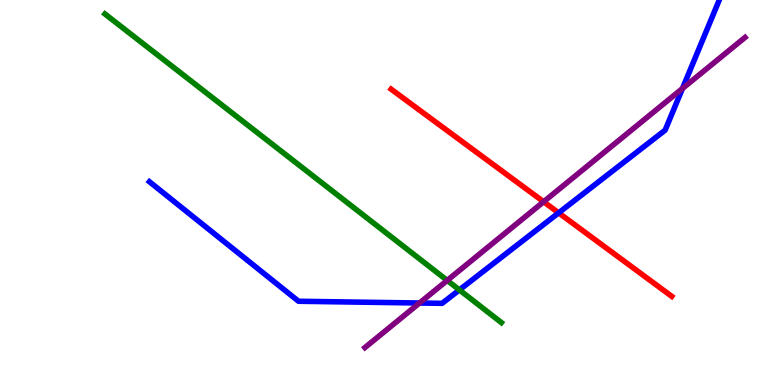[{'lines': ['blue', 'red'], 'intersections': [{'x': 7.21, 'y': 4.47}]}, {'lines': ['green', 'red'], 'intersections': []}, {'lines': ['purple', 'red'], 'intersections': [{'x': 7.01, 'y': 4.76}]}, {'lines': ['blue', 'green'], 'intersections': [{'x': 5.93, 'y': 2.47}]}, {'lines': ['blue', 'purple'], 'intersections': [{'x': 5.41, 'y': 2.13}, {'x': 8.81, 'y': 7.7}]}, {'lines': ['green', 'purple'], 'intersections': [{'x': 5.77, 'y': 2.72}]}]